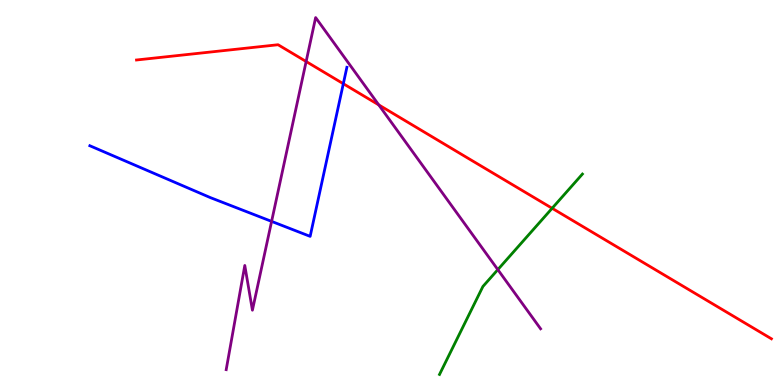[{'lines': ['blue', 'red'], 'intersections': [{'x': 4.43, 'y': 7.83}]}, {'lines': ['green', 'red'], 'intersections': [{'x': 7.12, 'y': 4.59}]}, {'lines': ['purple', 'red'], 'intersections': [{'x': 3.95, 'y': 8.4}, {'x': 4.89, 'y': 7.28}]}, {'lines': ['blue', 'green'], 'intersections': []}, {'lines': ['blue', 'purple'], 'intersections': [{'x': 3.5, 'y': 4.25}]}, {'lines': ['green', 'purple'], 'intersections': [{'x': 6.42, 'y': 3.0}]}]